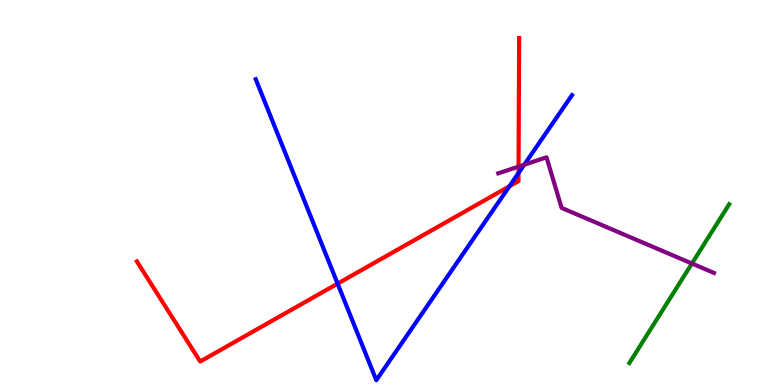[{'lines': ['blue', 'red'], 'intersections': [{'x': 4.36, 'y': 2.63}, {'x': 6.57, 'y': 5.16}, {'x': 6.69, 'y': 5.51}]}, {'lines': ['green', 'red'], 'intersections': []}, {'lines': ['purple', 'red'], 'intersections': [{'x': 6.69, 'y': 5.67}]}, {'lines': ['blue', 'green'], 'intersections': []}, {'lines': ['blue', 'purple'], 'intersections': [{'x': 6.76, 'y': 5.72}]}, {'lines': ['green', 'purple'], 'intersections': [{'x': 8.93, 'y': 3.16}]}]